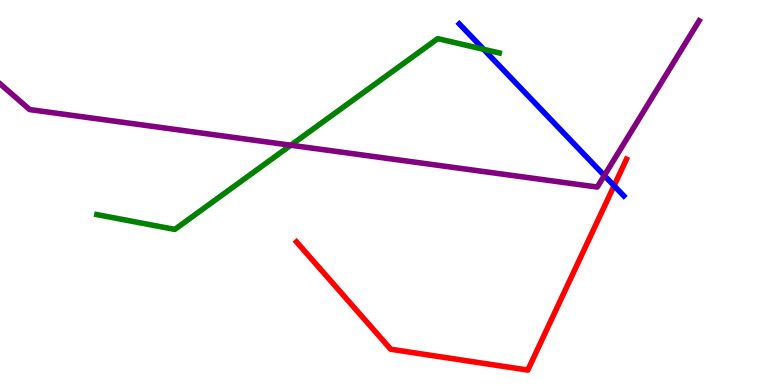[{'lines': ['blue', 'red'], 'intersections': [{'x': 7.92, 'y': 5.18}]}, {'lines': ['green', 'red'], 'intersections': []}, {'lines': ['purple', 'red'], 'intersections': []}, {'lines': ['blue', 'green'], 'intersections': [{'x': 6.24, 'y': 8.72}]}, {'lines': ['blue', 'purple'], 'intersections': [{'x': 7.8, 'y': 5.44}]}, {'lines': ['green', 'purple'], 'intersections': [{'x': 3.75, 'y': 6.23}]}]